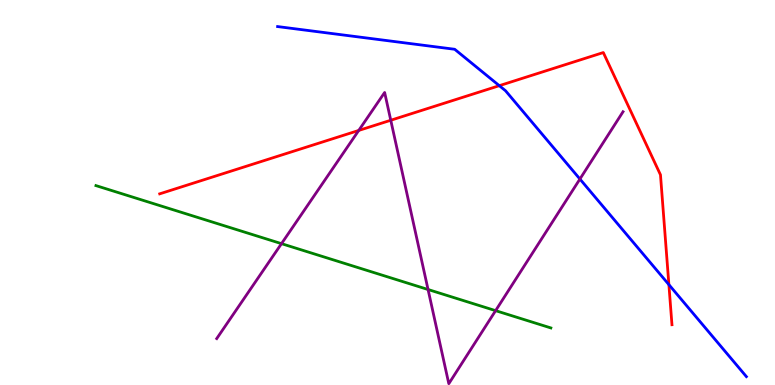[{'lines': ['blue', 'red'], 'intersections': [{'x': 6.44, 'y': 7.77}, {'x': 8.63, 'y': 2.61}]}, {'lines': ['green', 'red'], 'intersections': []}, {'lines': ['purple', 'red'], 'intersections': [{'x': 4.63, 'y': 6.61}, {'x': 5.04, 'y': 6.88}]}, {'lines': ['blue', 'green'], 'intersections': []}, {'lines': ['blue', 'purple'], 'intersections': [{'x': 7.48, 'y': 5.35}]}, {'lines': ['green', 'purple'], 'intersections': [{'x': 3.63, 'y': 3.67}, {'x': 5.52, 'y': 2.48}, {'x': 6.39, 'y': 1.93}]}]